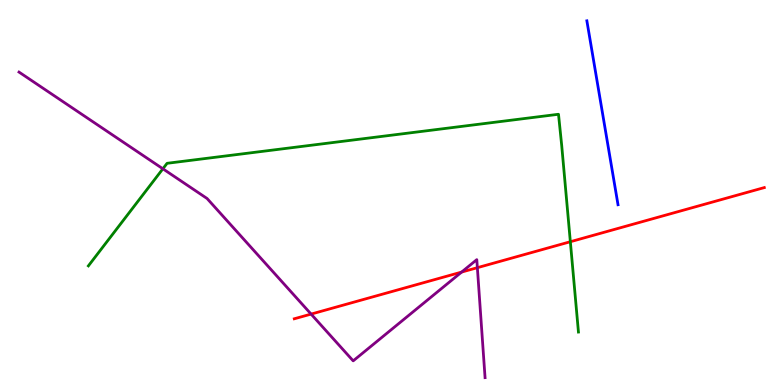[{'lines': ['blue', 'red'], 'intersections': []}, {'lines': ['green', 'red'], 'intersections': [{'x': 7.36, 'y': 3.72}]}, {'lines': ['purple', 'red'], 'intersections': [{'x': 4.01, 'y': 1.84}, {'x': 5.96, 'y': 2.93}, {'x': 6.16, 'y': 3.05}]}, {'lines': ['blue', 'green'], 'intersections': []}, {'lines': ['blue', 'purple'], 'intersections': []}, {'lines': ['green', 'purple'], 'intersections': [{'x': 2.1, 'y': 5.62}]}]